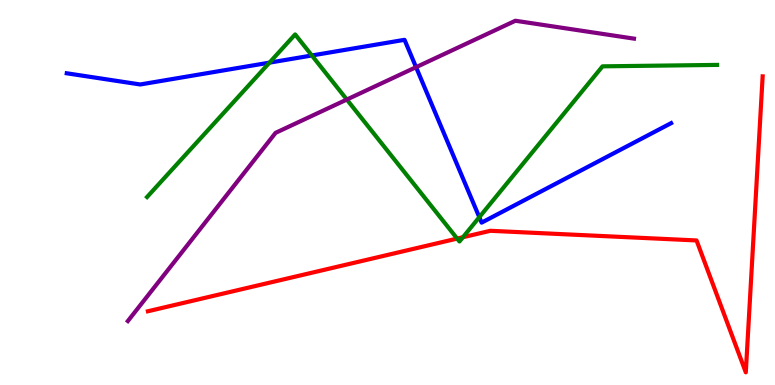[{'lines': ['blue', 'red'], 'intersections': []}, {'lines': ['green', 'red'], 'intersections': [{'x': 5.9, 'y': 3.8}, {'x': 5.97, 'y': 3.84}]}, {'lines': ['purple', 'red'], 'intersections': []}, {'lines': ['blue', 'green'], 'intersections': [{'x': 3.48, 'y': 8.37}, {'x': 4.02, 'y': 8.56}, {'x': 6.18, 'y': 4.36}]}, {'lines': ['blue', 'purple'], 'intersections': [{'x': 5.37, 'y': 8.26}]}, {'lines': ['green', 'purple'], 'intersections': [{'x': 4.48, 'y': 7.41}]}]